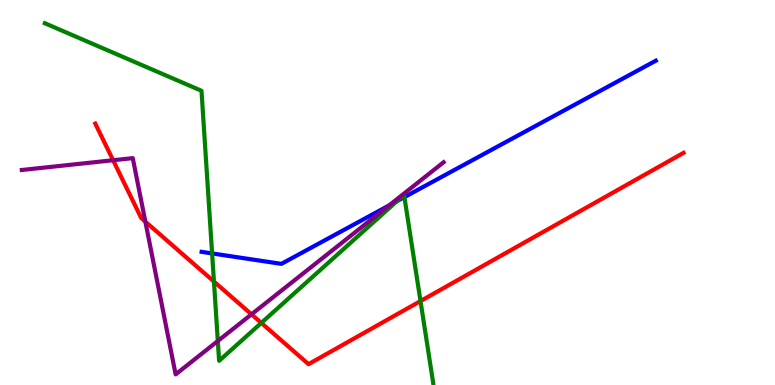[{'lines': ['blue', 'red'], 'intersections': []}, {'lines': ['green', 'red'], 'intersections': [{'x': 2.76, 'y': 2.69}, {'x': 3.37, 'y': 1.61}, {'x': 5.43, 'y': 2.18}]}, {'lines': ['purple', 'red'], 'intersections': [{'x': 1.46, 'y': 5.84}, {'x': 1.88, 'y': 4.24}, {'x': 3.24, 'y': 1.84}]}, {'lines': ['blue', 'green'], 'intersections': [{'x': 2.74, 'y': 3.42}, {'x': 5.12, 'y': 4.77}, {'x': 5.22, 'y': 4.88}]}, {'lines': ['blue', 'purple'], 'intersections': [{'x': 5.02, 'y': 4.66}]}, {'lines': ['green', 'purple'], 'intersections': [{'x': 2.81, 'y': 1.14}]}]